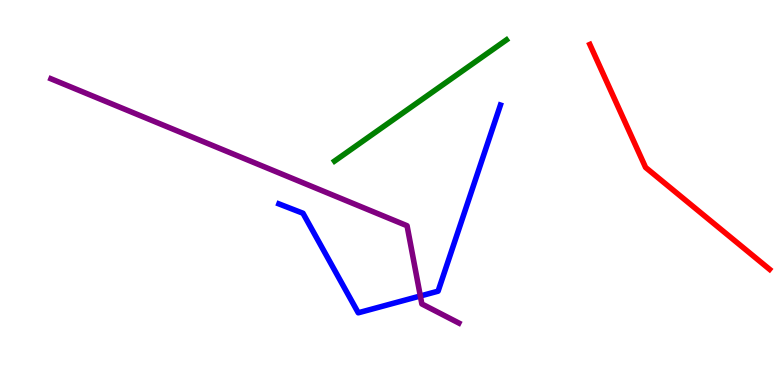[{'lines': ['blue', 'red'], 'intersections': []}, {'lines': ['green', 'red'], 'intersections': []}, {'lines': ['purple', 'red'], 'intersections': []}, {'lines': ['blue', 'green'], 'intersections': []}, {'lines': ['blue', 'purple'], 'intersections': [{'x': 5.42, 'y': 2.31}]}, {'lines': ['green', 'purple'], 'intersections': []}]